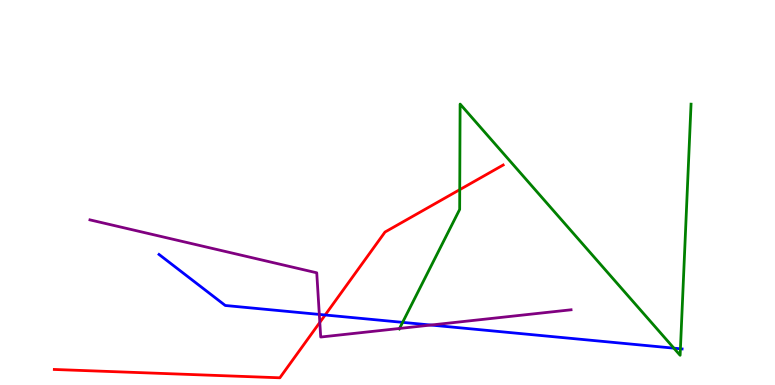[{'lines': ['blue', 'red'], 'intersections': [{'x': 4.2, 'y': 1.82}]}, {'lines': ['green', 'red'], 'intersections': [{'x': 5.93, 'y': 5.07}]}, {'lines': ['purple', 'red'], 'intersections': [{'x': 4.13, 'y': 1.63}]}, {'lines': ['blue', 'green'], 'intersections': [{'x': 5.19, 'y': 1.63}, {'x': 8.7, 'y': 0.957}, {'x': 8.78, 'y': 0.941}]}, {'lines': ['blue', 'purple'], 'intersections': [{'x': 4.12, 'y': 1.83}, {'x': 5.56, 'y': 1.56}]}, {'lines': ['green', 'purple'], 'intersections': [{'x': 5.16, 'y': 1.47}]}]